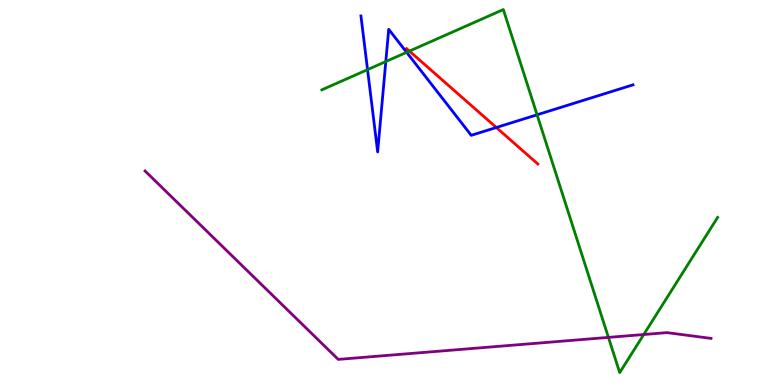[{'lines': ['blue', 'red'], 'intersections': [{'x': 6.4, 'y': 6.69}]}, {'lines': ['green', 'red'], 'intersections': [{'x': 5.28, 'y': 8.67}]}, {'lines': ['purple', 'red'], 'intersections': []}, {'lines': ['blue', 'green'], 'intersections': [{'x': 4.74, 'y': 8.19}, {'x': 4.98, 'y': 8.4}, {'x': 5.25, 'y': 8.64}, {'x': 6.93, 'y': 7.02}]}, {'lines': ['blue', 'purple'], 'intersections': []}, {'lines': ['green', 'purple'], 'intersections': [{'x': 7.85, 'y': 1.24}, {'x': 8.31, 'y': 1.31}]}]